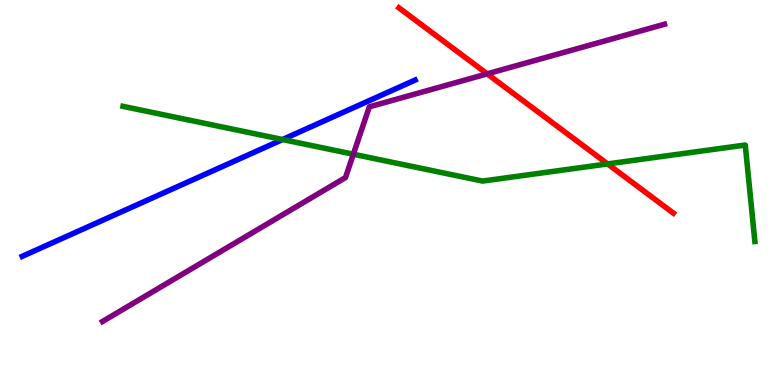[{'lines': ['blue', 'red'], 'intersections': []}, {'lines': ['green', 'red'], 'intersections': [{'x': 7.84, 'y': 5.74}]}, {'lines': ['purple', 'red'], 'intersections': [{'x': 6.29, 'y': 8.08}]}, {'lines': ['blue', 'green'], 'intersections': [{'x': 3.65, 'y': 6.38}]}, {'lines': ['blue', 'purple'], 'intersections': []}, {'lines': ['green', 'purple'], 'intersections': [{'x': 4.56, 'y': 5.99}]}]